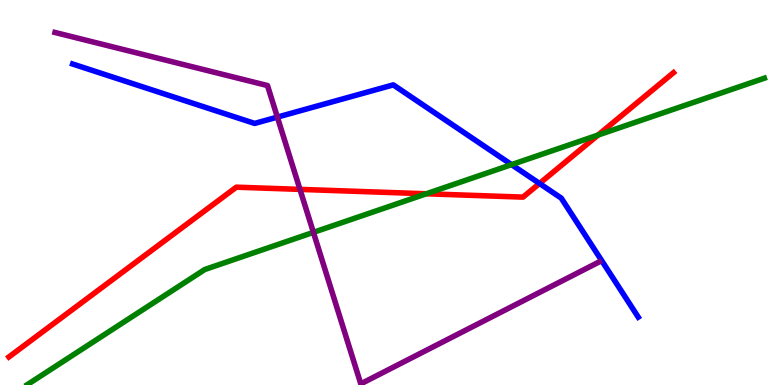[{'lines': ['blue', 'red'], 'intersections': [{'x': 6.96, 'y': 5.23}]}, {'lines': ['green', 'red'], 'intersections': [{'x': 5.5, 'y': 4.97}, {'x': 7.72, 'y': 6.49}]}, {'lines': ['purple', 'red'], 'intersections': [{'x': 3.87, 'y': 5.08}]}, {'lines': ['blue', 'green'], 'intersections': [{'x': 6.6, 'y': 5.72}]}, {'lines': ['blue', 'purple'], 'intersections': [{'x': 3.58, 'y': 6.96}]}, {'lines': ['green', 'purple'], 'intersections': [{'x': 4.04, 'y': 3.96}]}]